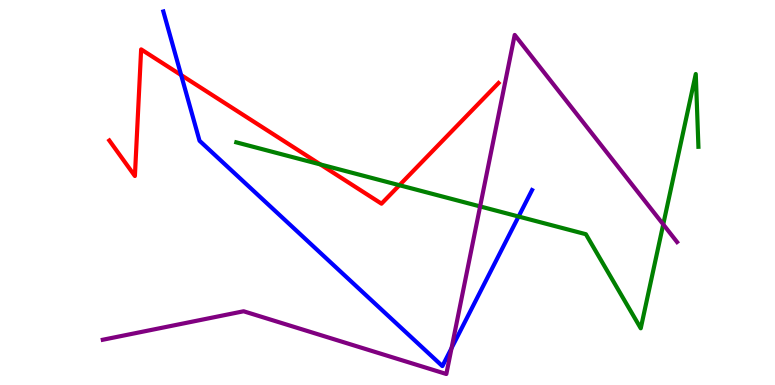[{'lines': ['blue', 'red'], 'intersections': [{'x': 2.34, 'y': 8.05}]}, {'lines': ['green', 'red'], 'intersections': [{'x': 4.13, 'y': 5.73}, {'x': 5.15, 'y': 5.19}]}, {'lines': ['purple', 'red'], 'intersections': []}, {'lines': ['blue', 'green'], 'intersections': [{'x': 6.69, 'y': 4.38}]}, {'lines': ['blue', 'purple'], 'intersections': [{'x': 5.83, 'y': 0.959}]}, {'lines': ['green', 'purple'], 'intersections': [{'x': 6.2, 'y': 4.64}, {'x': 8.56, 'y': 4.17}]}]